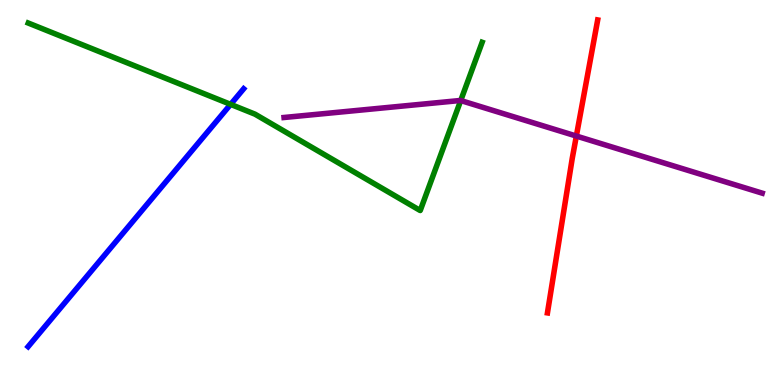[{'lines': ['blue', 'red'], 'intersections': []}, {'lines': ['green', 'red'], 'intersections': []}, {'lines': ['purple', 'red'], 'intersections': [{'x': 7.44, 'y': 6.47}]}, {'lines': ['blue', 'green'], 'intersections': [{'x': 2.98, 'y': 7.29}]}, {'lines': ['blue', 'purple'], 'intersections': []}, {'lines': ['green', 'purple'], 'intersections': [{'x': 5.94, 'y': 7.39}]}]